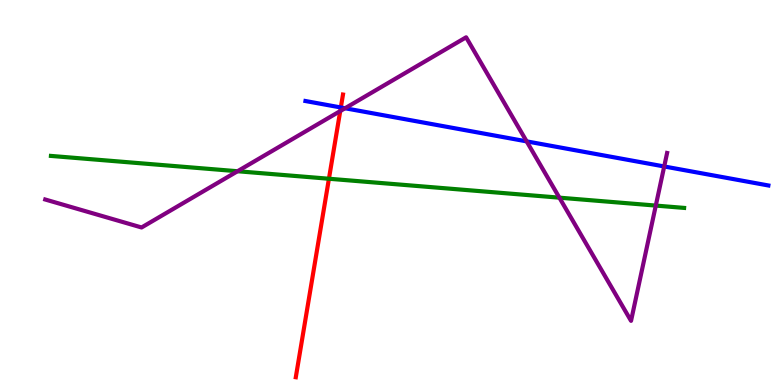[{'lines': ['blue', 'red'], 'intersections': [{'x': 4.4, 'y': 7.21}]}, {'lines': ['green', 'red'], 'intersections': [{'x': 4.24, 'y': 5.36}]}, {'lines': ['purple', 'red'], 'intersections': [{'x': 4.39, 'y': 7.12}]}, {'lines': ['blue', 'green'], 'intersections': []}, {'lines': ['blue', 'purple'], 'intersections': [{'x': 4.45, 'y': 7.19}, {'x': 6.8, 'y': 6.33}, {'x': 8.57, 'y': 5.68}]}, {'lines': ['green', 'purple'], 'intersections': [{'x': 3.07, 'y': 5.55}, {'x': 7.22, 'y': 4.87}, {'x': 8.46, 'y': 4.66}]}]